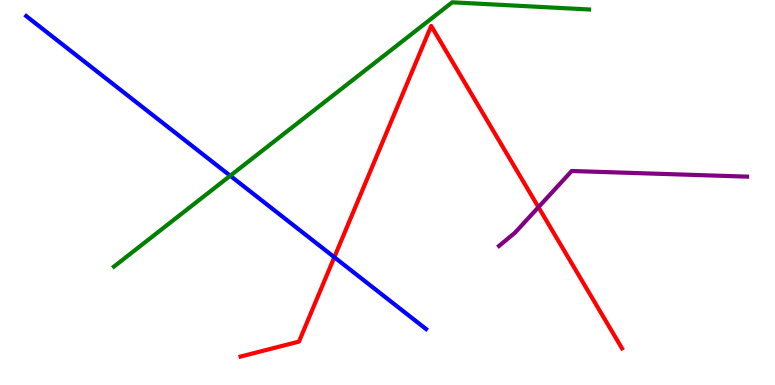[{'lines': ['blue', 'red'], 'intersections': [{'x': 4.31, 'y': 3.32}]}, {'lines': ['green', 'red'], 'intersections': []}, {'lines': ['purple', 'red'], 'intersections': [{'x': 6.95, 'y': 4.62}]}, {'lines': ['blue', 'green'], 'intersections': [{'x': 2.97, 'y': 5.44}]}, {'lines': ['blue', 'purple'], 'intersections': []}, {'lines': ['green', 'purple'], 'intersections': []}]